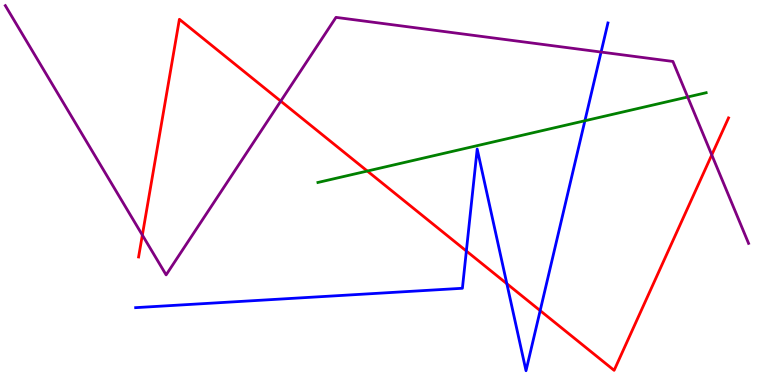[{'lines': ['blue', 'red'], 'intersections': [{'x': 6.02, 'y': 3.48}, {'x': 6.54, 'y': 2.63}, {'x': 6.97, 'y': 1.93}]}, {'lines': ['green', 'red'], 'intersections': [{'x': 4.74, 'y': 5.56}]}, {'lines': ['purple', 'red'], 'intersections': [{'x': 1.84, 'y': 3.89}, {'x': 3.62, 'y': 7.37}, {'x': 9.18, 'y': 5.98}]}, {'lines': ['blue', 'green'], 'intersections': [{'x': 7.55, 'y': 6.86}]}, {'lines': ['blue', 'purple'], 'intersections': [{'x': 7.76, 'y': 8.65}]}, {'lines': ['green', 'purple'], 'intersections': [{'x': 8.87, 'y': 7.48}]}]